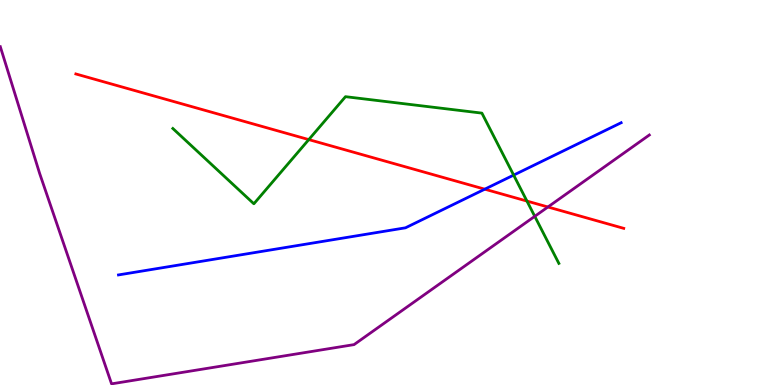[{'lines': ['blue', 'red'], 'intersections': [{'x': 6.25, 'y': 5.09}]}, {'lines': ['green', 'red'], 'intersections': [{'x': 3.98, 'y': 6.37}, {'x': 6.8, 'y': 4.78}]}, {'lines': ['purple', 'red'], 'intersections': [{'x': 7.07, 'y': 4.62}]}, {'lines': ['blue', 'green'], 'intersections': [{'x': 6.63, 'y': 5.45}]}, {'lines': ['blue', 'purple'], 'intersections': []}, {'lines': ['green', 'purple'], 'intersections': [{'x': 6.9, 'y': 4.38}]}]